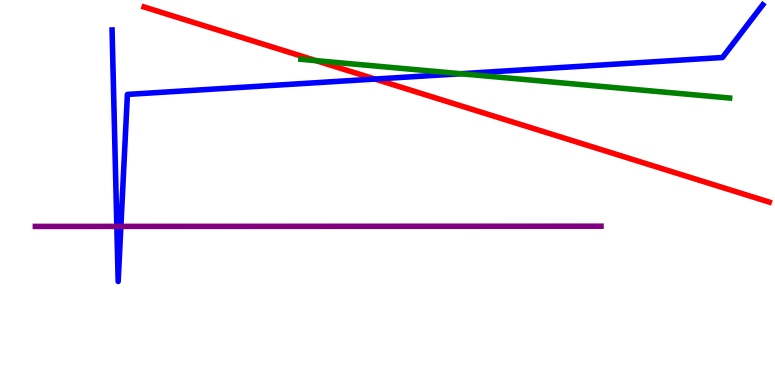[{'lines': ['blue', 'red'], 'intersections': [{'x': 4.84, 'y': 7.95}]}, {'lines': ['green', 'red'], 'intersections': [{'x': 4.08, 'y': 8.42}]}, {'lines': ['purple', 'red'], 'intersections': []}, {'lines': ['blue', 'green'], 'intersections': [{'x': 5.95, 'y': 8.08}]}, {'lines': ['blue', 'purple'], 'intersections': [{'x': 1.51, 'y': 4.12}, {'x': 1.56, 'y': 4.12}]}, {'lines': ['green', 'purple'], 'intersections': []}]